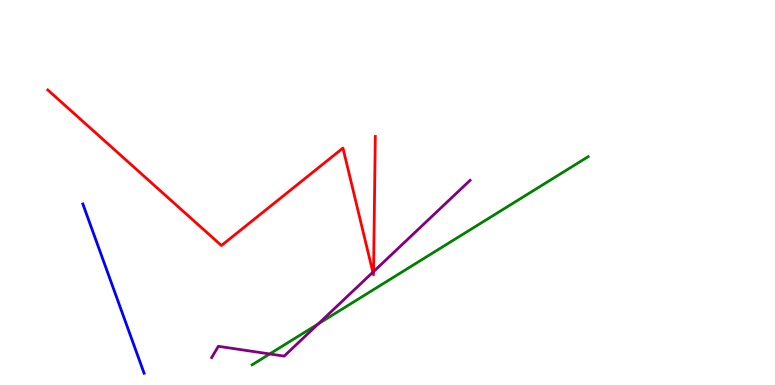[{'lines': ['blue', 'red'], 'intersections': []}, {'lines': ['green', 'red'], 'intersections': []}, {'lines': ['purple', 'red'], 'intersections': [{'x': 4.81, 'y': 2.93}, {'x': 4.82, 'y': 2.95}]}, {'lines': ['blue', 'green'], 'intersections': []}, {'lines': ['blue', 'purple'], 'intersections': []}, {'lines': ['green', 'purple'], 'intersections': [{'x': 3.48, 'y': 0.806}, {'x': 4.11, 'y': 1.59}]}]